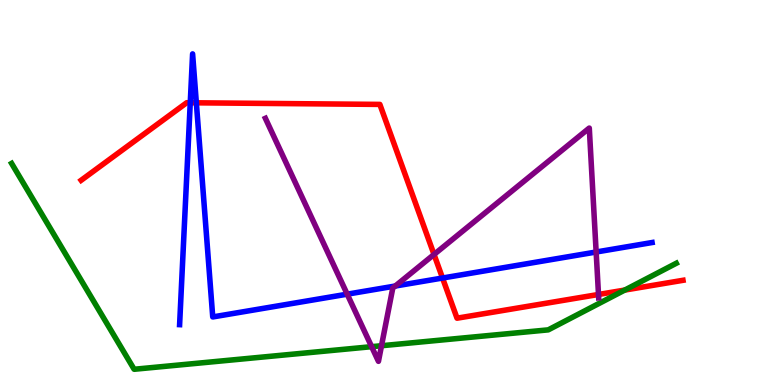[{'lines': ['blue', 'red'], 'intersections': [{'x': 2.45, 'y': 7.33}, {'x': 2.53, 'y': 7.33}, {'x': 5.71, 'y': 2.78}]}, {'lines': ['green', 'red'], 'intersections': [{'x': 8.06, 'y': 2.47}]}, {'lines': ['purple', 'red'], 'intersections': [{'x': 5.6, 'y': 3.39}, {'x': 7.72, 'y': 2.35}]}, {'lines': ['blue', 'green'], 'intersections': []}, {'lines': ['blue', 'purple'], 'intersections': [{'x': 4.48, 'y': 2.36}, {'x': 5.1, 'y': 2.57}, {'x': 7.69, 'y': 3.45}]}, {'lines': ['green', 'purple'], 'intersections': [{'x': 4.8, 'y': 0.996}, {'x': 4.92, 'y': 1.02}]}]